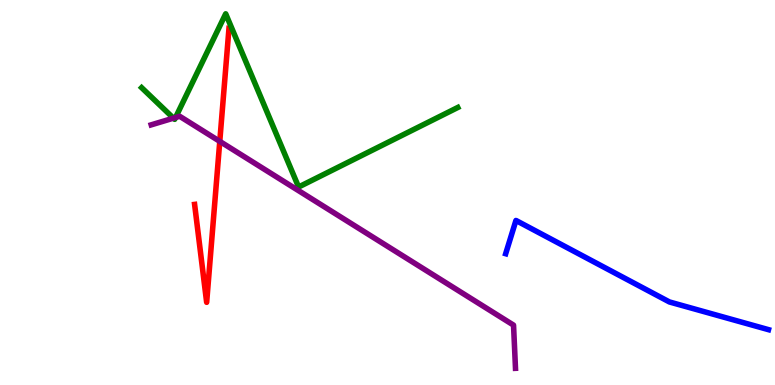[{'lines': ['blue', 'red'], 'intersections': []}, {'lines': ['green', 'red'], 'intersections': []}, {'lines': ['purple', 'red'], 'intersections': [{'x': 2.84, 'y': 6.33}]}, {'lines': ['blue', 'green'], 'intersections': []}, {'lines': ['blue', 'purple'], 'intersections': []}, {'lines': ['green', 'purple'], 'intersections': [{'x': 2.24, 'y': 6.93}, {'x': 2.27, 'y': 6.95}]}]